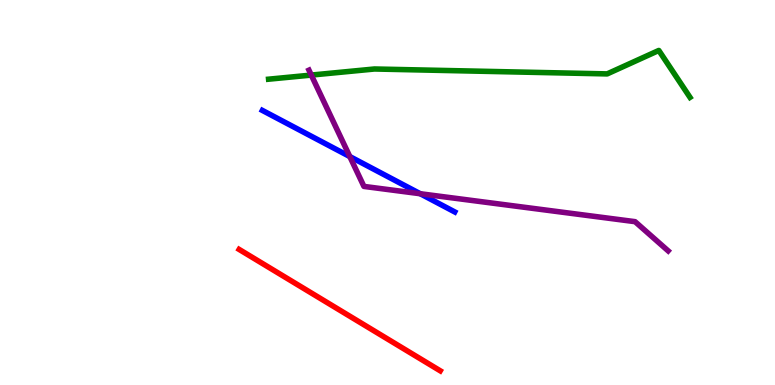[{'lines': ['blue', 'red'], 'intersections': []}, {'lines': ['green', 'red'], 'intersections': []}, {'lines': ['purple', 'red'], 'intersections': []}, {'lines': ['blue', 'green'], 'intersections': []}, {'lines': ['blue', 'purple'], 'intersections': [{'x': 4.51, 'y': 5.93}, {'x': 5.42, 'y': 4.97}]}, {'lines': ['green', 'purple'], 'intersections': [{'x': 4.02, 'y': 8.05}]}]